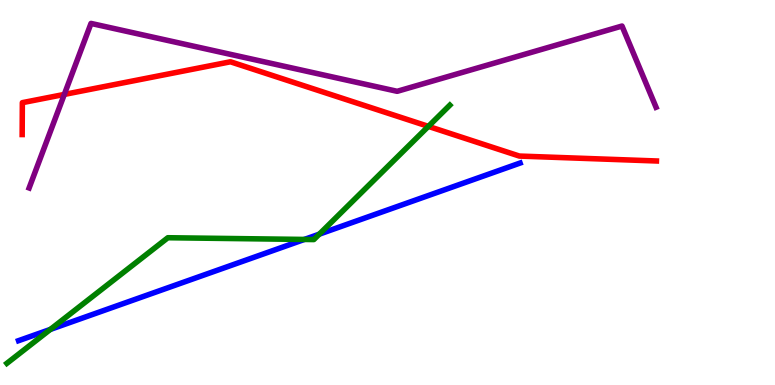[{'lines': ['blue', 'red'], 'intersections': []}, {'lines': ['green', 'red'], 'intersections': [{'x': 5.53, 'y': 6.72}]}, {'lines': ['purple', 'red'], 'intersections': [{'x': 0.83, 'y': 7.55}]}, {'lines': ['blue', 'green'], 'intersections': [{'x': 0.65, 'y': 1.44}, {'x': 3.93, 'y': 3.78}, {'x': 4.12, 'y': 3.92}]}, {'lines': ['blue', 'purple'], 'intersections': []}, {'lines': ['green', 'purple'], 'intersections': []}]